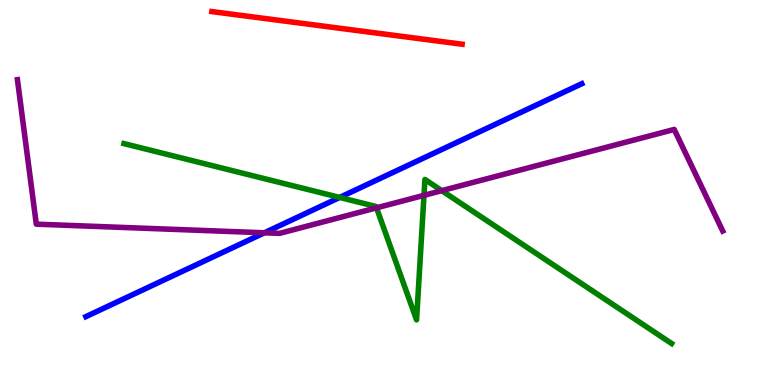[{'lines': ['blue', 'red'], 'intersections': []}, {'lines': ['green', 'red'], 'intersections': []}, {'lines': ['purple', 'red'], 'intersections': []}, {'lines': ['blue', 'green'], 'intersections': [{'x': 4.38, 'y': 4.87}]}, {'lines': ['blue', 'purple'], 'intersections': [{'x': 3.41, 'y': 3.95}]}, {'lines': ['green', 'purple'], 'intersections': [{'x': 4.86, 'y': 4.6}, {'x': 5.47, 'y': 4.93}, {'x': 5.7, 'y': 5.05}]}]